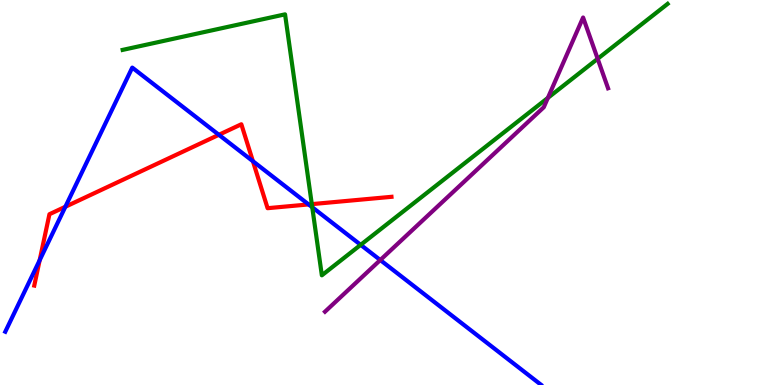[{'lines': ['blue', 'red'], 'intersections': [{'x': 0.512, 'y': 3.24}, {'x': 0.843, 'y': 4.63}, {'x': 2.82, 'y': 6.5}, {'x': 3.26, 'y': 5.81}, {'x': 3.98, 'y': 4.69}]}, {'lines': ['green', 'red'], 'intersections': [{'x': 4.02, 'y': 4.7}]}, {'lines': ['purple', 'red'], 'intersections': []}, {'lines': ['blue', 'green'], 'intersections': [{'x': 4.03, 'y': 4.62}, {'x': 4.65, 'y': 3.64}]}, {'lines': ['blue', 'purple'], 'intersections': [{'x': 4.91, 'y': 3.25}]}, {'lines': ['green', 'purple'], 'intersections': [{'x': 7.07, 'y': 7.46}, {'x': 7.71, 'y': 8.47}]}]